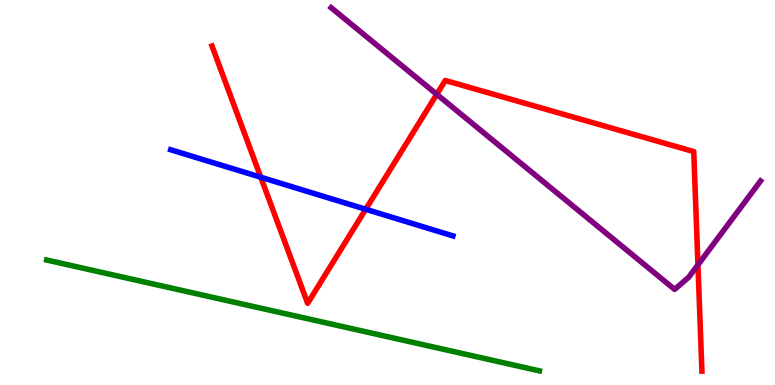[{'lines': ['blue', 'red'], 'intersections': [{'x': 3.37, 'y': 5.4}, {'x': 4.72, 'y': 4.56}]}, {'lines': ['green', 'red'], 'intersections': []}, {'lines': ['purple', 'red'], 'intersections': [{'x': 5.64, 'y': 7.55}, {'x': 9.01, 'y': 3.12}]}, {'lines': ['blue', 'green'], 'intersections': []}, {'lines': ['blue', 'purple'], 'intersections': []}, {'lines': ['green', 'purple'], 'intersections': []}]